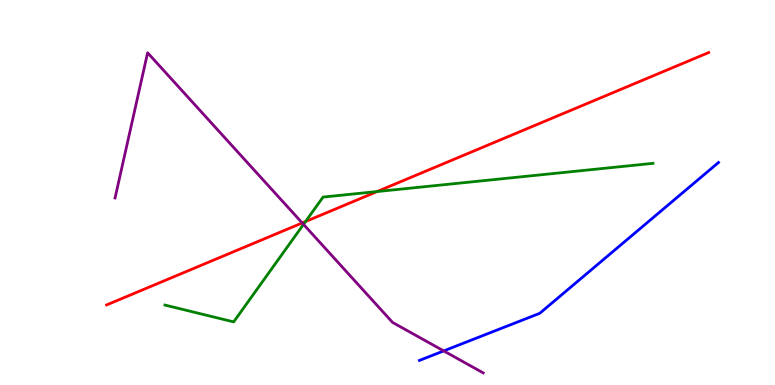[{'lines': ['blue', 'red'], 'intersections': []}, {'lines': ['green', 'red'], 'intersections': [{'x': 3.94, 'y': 4.25}, {'x': 4.87, 'y': 5.02}]}, {'lines': ['purple', 'red'], 'intersections': [{'x': 3.9, 'y': 4.21}]}, {'lines': ['blue', 'green'], 'intersections': []}, {'lines': ['blue', 'purple'], 'intersections': [{'x': 5.73, 'y': 0.885}]}, {'lines': ['green', 'purple'], 'intersections': [{'x': 3.92, 'y': 4.17}]}]